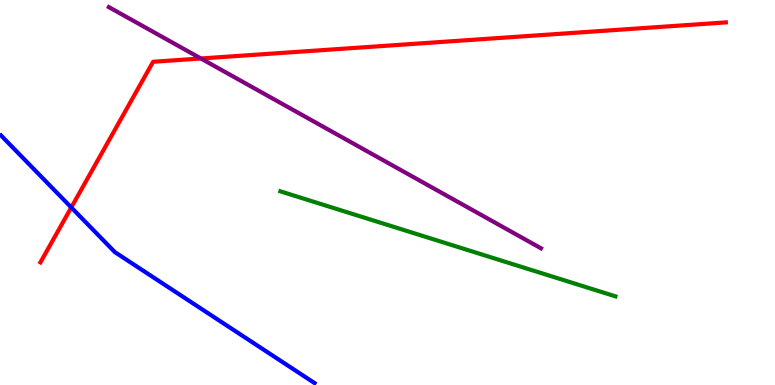[{'lines': ['blue', 'red'], 'intersections': [{'x': 0.92, 'y': 4.61}]}, {'lines': ['green', 'red'], 'intersections': []}, {'lines': ['purple', 'red'], 'intersections': [{'x': 2.59, 'y': 8.48}]}, {'lines': ['blue', 'green'], 'intersections': []}, {'lines': ['blue', 'purple'], 'intersections': []}, {'lines': ['green', 'purple'], 'intersections': []}]